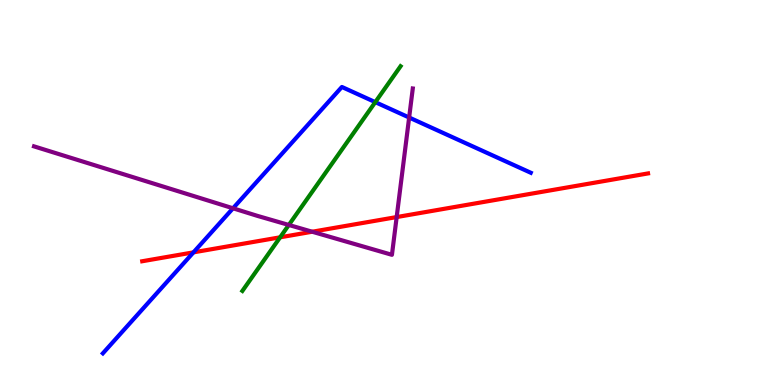[{'lines': ['blue', 'red'], 'intersections': [{'x': 2.5, 'y': 3.45}]}, {'lines': ['green', 'red'], 'intersections': [{'x': 3.61, 'y': 3.84}]}, {'lines': ['purple', 'red'], 'intersections': [{'x': 4.03, 'y': 3.98}, {'x': 5.12, 'y': 4.36}]}, {'lines': ['blue', 'green'], 'intersections': [{'x': 4.84, 'y': 7.35}]}, {'lines': ['blue', 'purple'], 'intersections': [{'x': 3.01, 'y': 4.59}, {'x': 5.28, 'y': 6.95}]}, {'lines': ['green', 'purple'], 'intersections': [{'x': 3.73, 'y': 4.16}]}]